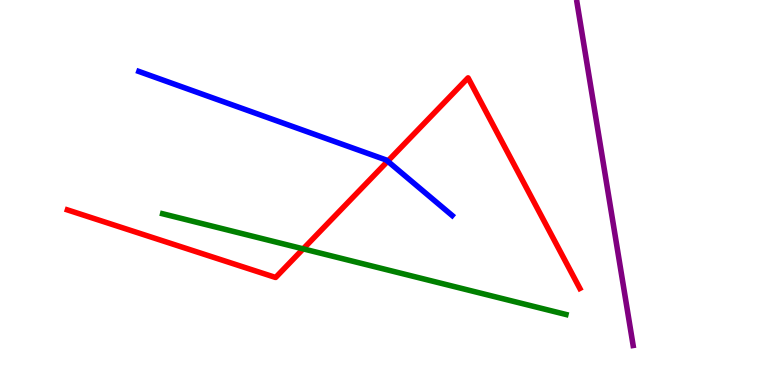[{'lines': ['blue', 'red'], 'intersections': [{'x': 5.0, 'y': 5.81}]}, {'lines': ['green', 'red'], 'intersections': [{'x': 3.91, 'y': 3.54}]}, {'lines': ['purple', 'red'], 'intersections': []}, {'lines': ['blue', 'green'], 'intersections': []}, {'lines': ['blue', 'purple'], 'intersections': []}, {'lines': ['green', 'purple'], 'intersections': []}]